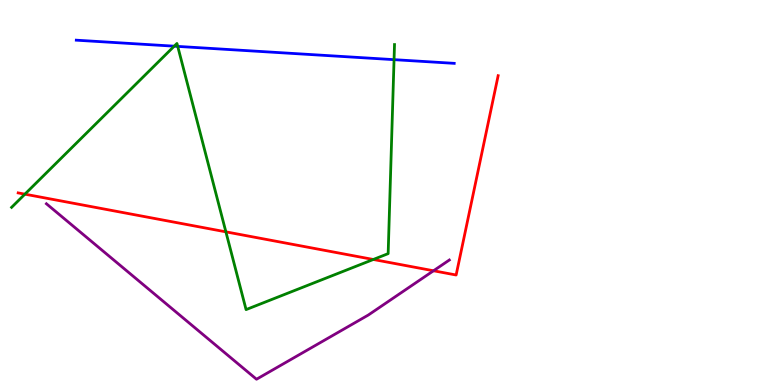[{'lines': ['blue', 'red'], 'intersections': []}, {'lines': ['green', 'red'], 'intersections': [{'x': 0.321, 'y': 4.96}, {'x': 2.91, 'y': 3.98}, {'x': 4.82, 'y': 3.26}]}, {'lines': ['purple', 'red'], 'intersections': [{'x': 5.59, 'y': 2.97}]}, {'lines': ['blue', 'green'], 'intersections': [{'x': 2.25, 'y': 8.8}, {'x': 2.29, 'y': 8.79}, {'x': 5.08, 'y': 8.45}]}, {'lines': ['blue', 'purple'], 'intersections': []}, {'lines': ['green', 'purple'], 'intersections': []}]